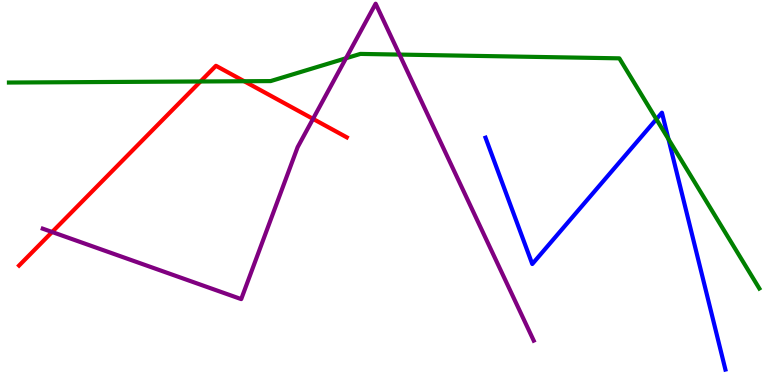[{'lines': ['blue', 'red'], 'intersections': []}, {'lines': ['green', 'red'], 'intersections': [{'x': 2.59, 'y': 7.88}, {'x': 3.15, 'y': 7.89}]}, {'lines': ['purple', 'red'], 'intersections': [{'x': 0.672, 'y': 3.97}, {'x': 4.04, 'y': 6.91}]}, {'lines': ['blue', 'green'], 'intersections': [{'x': 8.47, 'y': 6.9}, {'x': 8.63, 'y': 6.39}]}, {'lines': ['blue', 'purple'], 'intersections': []}, {'lines': ['green', 'purple'], 'intersections': [{'x': 4.46, 'y': 8.49}, {'x': 5.16, 'y': 8.58}]}]